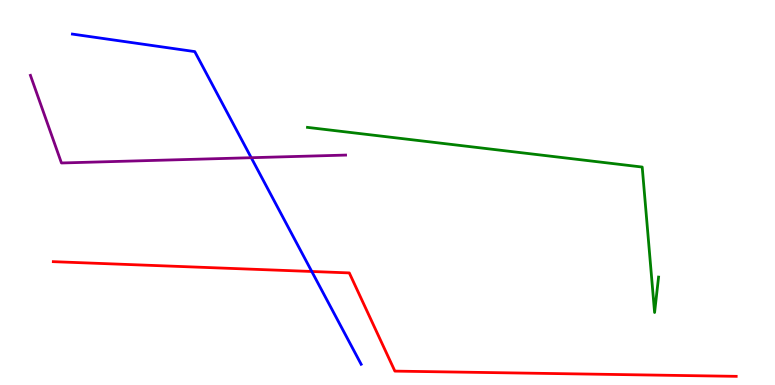[{'lines': ['blue', 'red'], 'intersections': [{'x': 4.02, 'y': 2.95}]}, {'lines': ['green', 'red'], 'intersections': []}, {'lines': ['purple', 'red'], 'intersections': []}, {'lines': ['blue', 'green'], 'intersections': []}, {'lines': ['blue', 'purple'], 'intersections': [{'x': 3.24, 'y': 5.9}]}, {'lines': ['green', 'purple'], 'intersections': []}]